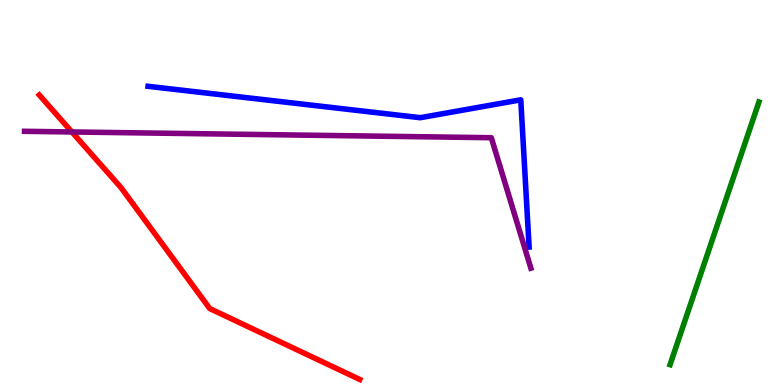[{'lines': ['blue', 'red'], 'intersections': []}, {'lines': ['green', 'red'], 'intersections': []}, {'lines': ['purple', 'red'], 'intersections': [{'x': 0.928, 'y': 6.57}]}, {'lines': ['blue', 'green'], 'intersections': []}, {'lines': ['blue', 'purple'], 'intersections': []}, {'lines': ['green', 'purple'], 'intersections': []}]